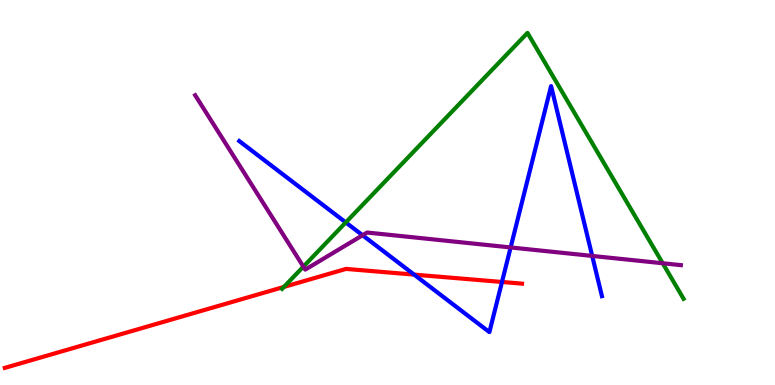[{'lines': ['blue', 'red'], 'intersections': [{'x': 5.34, 'y': 2.87}, {'x': 6.48, 'y': 2.68}]}, {'lines': ['green', 'red'], 'intersections': [{'x': 3.66, 'y': 2.55}]}, {'lines': ['purple', 'red'], 'intersections': []}, {'lines': ['blue', 'green'], 'intersections': [{'x': 4.46, 'y': 4.22}]}, {'lines': ['blue', 'purple'], 'intersections': [{'x': 4.68, 'y': 3.89}, {'x': 6.59, 'y': 3.57}, {'x': 7.64, 'y': 3.35}]}, {'lines': ['green', 'purple'], 'intersections': [{'x': 3.91, 'y': 3.07}, {'x': 8.55, 'y': 3.16}]}]